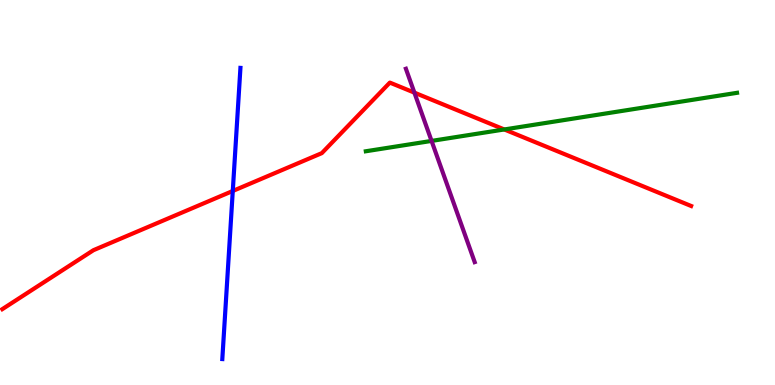[{'lines': ['blue', 'red'], 'intersections': [{'x': 3.0, 'y': 5.04}]}, {'lines': ['green', 'red'], 'intersections': [{'x': 6.51, 'y': 6.64}]}, {'lines': ['purple', 'red'], 'intersections': [{'x': 5.35, 'y': 7.59}]}, {'lines': ['blue', 'green'], 'intersections': []}, {'lines': ['blue', 'purple'], 'intersections': []}, {'lines': ['green', 'purple'], 'intersections': [{'x': 5.57, 'y': 6.34}]}]